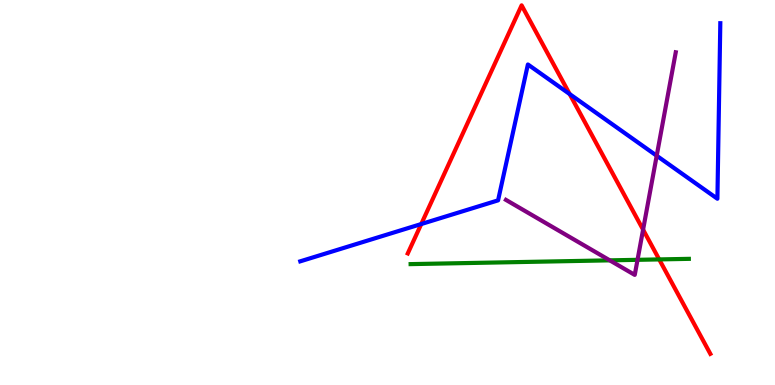[{'lines': ['blue', 'red'], 'intersections': [{'x': 5.44, 'y': 4.18}, {'x': 7.35, 'y': 7.56}]}, {'lines': ['green', 'red'], 'intersections': [{'x': 8.51, 'y': 3.26}]}, {'lines': ['purple', 'red'], 'intersections': [{'x': 8.3, 'y': 4.04}]}, {'lines': ['blue', 'green'], 'intersections': []}, {'lines': ['blue', 'purple'], 'intersections': [{'x': 8.47, 'y': 5.96}]}, {'lines': ['green', 'purple'], 'intersections': [{'x': 7.87, 'y': 3.24}, {'x': 8.23, 'y': 3.25}]}]